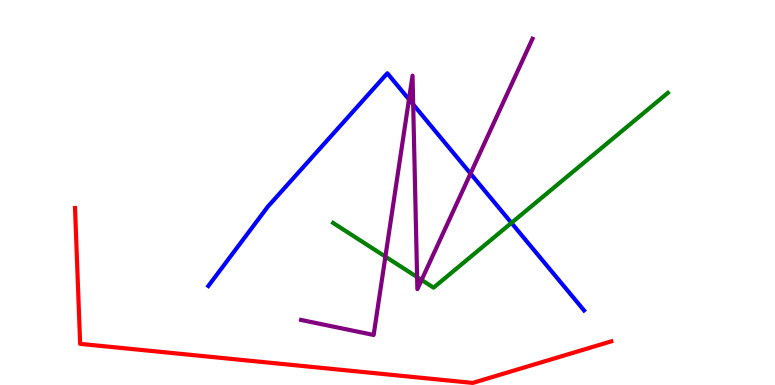[{'lines': ['blue', 'red'], 'intersections': []}, {'lines': ['green', 'red'], 'intersections': []}, {'lines': ['purple', 'red'], 'intersections': []}, {'lines': ['blue', 'green'], 'intersections': [{'x': 6.6, 'y': 4.21}]}, {'lines': ['blue', 'purple'], 'intersections': [{'x': 5.28, 'y': 7.42}, {'x': 5.33, 'y': 7.29}, {'x': 6.07, 'y': 5.49}]}, {'lines': ['green', 'purple'], 'intersections': [{'x': 4.97, 'y': 3.33}, {'x': 5.38, 'y': 2.8}, {'x': 5.44, 'y': 2.73}]}]